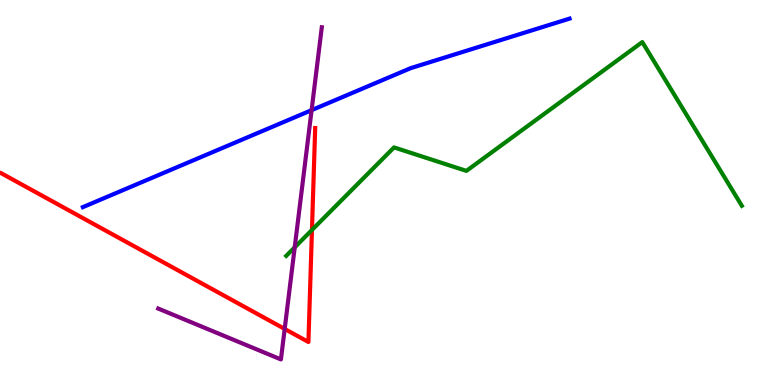[{'lines': ['blue', 'red'], 'intersections': []}, {'lines': ['green', 'red'], 'intersections': [{'x': 4.03, 'y': 4.03}]}, {'lines': ['purple', 'red'], 'intersections': [{'x': 3.67, 'y': 1.46}]}, {'lines': ['blue', 'green'], 'intersections': []}, {'lines': ['blue', 'purple'], 'intersections': [{'x': 4.02, 'y': 7.14}]}, {'lines': ['green', 'purple'], 'intersections': [{'x': 3.8, 'y': 3.58}]}]